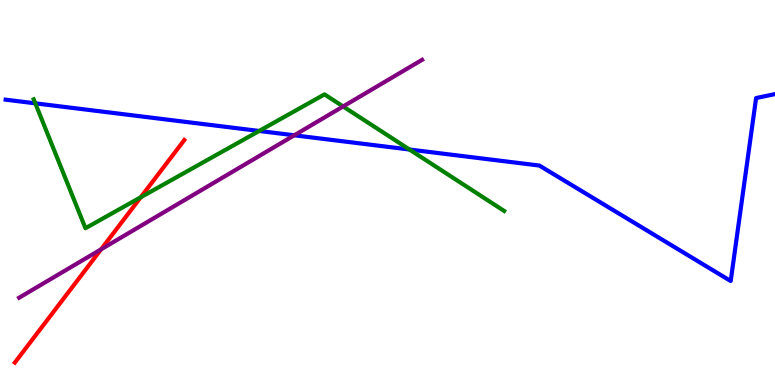[{'lines': ['blue', 'red'], 'intersections': []}, {'lines': ['green', 'red'], 'intersections': [{'x': 1.82, 'y': 4.88}]}, {'lines': ['purple', 'red'], 'intersections': [{'x': 1.3, 'y': 3.52}]}, {'lines': ['blue', 'green'], 'intersections': [{'x': 0.456, 'y': 7.32}, {'x': 3.34, 'y': 6.6}, {'x': 5.28, 'y': 6.12}]}, {'lines': ['blue', 'purple'], 'intersections': [{'x': 3.8, 'y': 6.49}]}, {'lines': ['green', 'purple'], 'intersections': [{'x': 4.43, 'y': 7.23}]}]